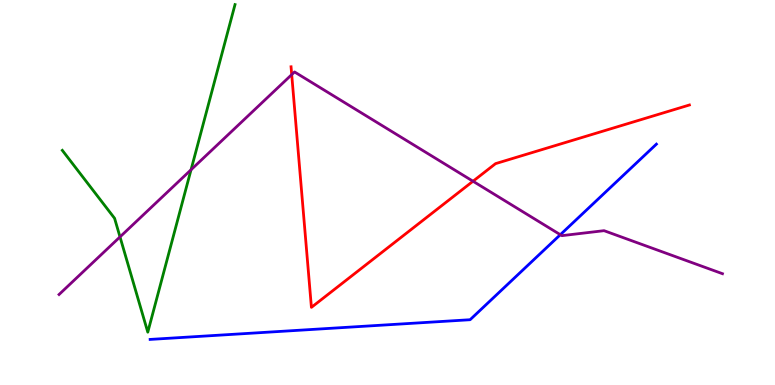[{'lines': ['blue', 'red'], 'intersections': []}, {'lines': ['green', 'red'], 'intersections': []}, {'lines': ['purple', 'red'], 'intersections': [{'x': 3.76, 'y': 8.06}, {'x': 6.1, 'y': 5.29}]}, {'lines': ['blue', 'green'], 'intersections': []}, {'lines': ['blue', 'purple'], 'intersections': [{'x': 7.23, 'y': 3.9}]}, {'lines': ['green', 'purple'], 'intersections': [{'x': 1.55, 'y': 3.85}, {'x': 2.46, 'y': 5.59}]}]